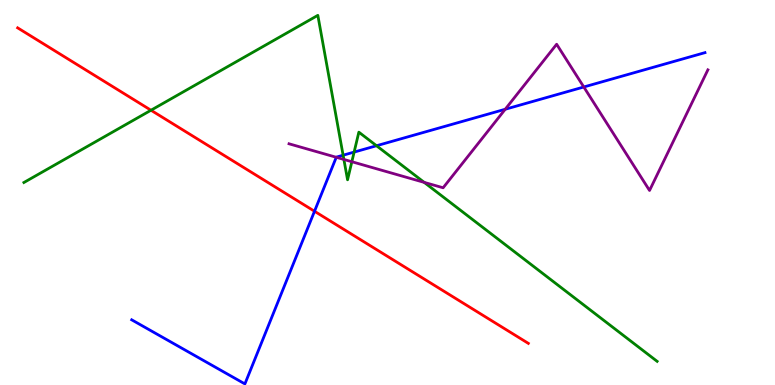[{'lines': ['blue', 'red'], 'intersections': [{'x': 4.06, 'y': 4.51}]}, {'lines': ['green', 'red'], 'intersections': [{'x': 1.95, 'y': 7.14}]}, {'lines': ['purple', 'red'], 'intersections': []}, {'lines': ['blue', 'green'], 'intersections': [{'x': 4.43, 'y': 5.97}, {'x': 4.57, 'y': 6.05}, {'x': 4.86, 'y': 6.21}]}, {'lines': ['blue', 'purple'], 'intersections': [{'x': 4.34, 'y': 5.91}, {'x': 6.52, 'y': 7.16}, {'x': 7.53, 'y': 7.74}]}, {'lines': ['green', 'purple'], 'intersections': [{'x': 4.44, 'y': 5.86}, {'x': 4.54, 'y': 5.8}, {'x': 5.47, 'y': 5.26}]}]